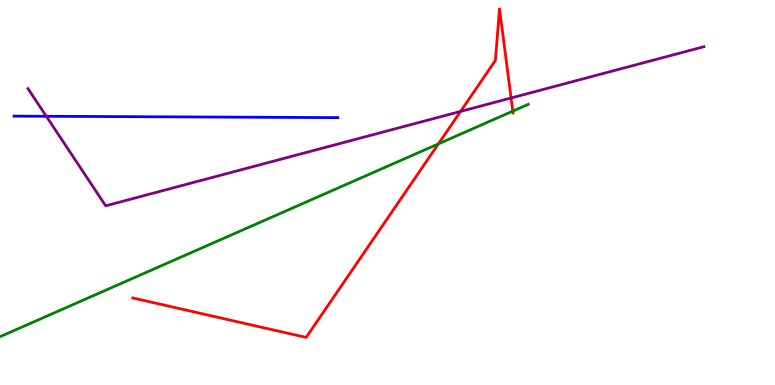[{'lines': ['blue', 'red'], 'intersections': []}, {'lines': ['green', 'red'], 'intersections': [{'x': 5.66, 'y': 6.26}, {'x': 6.62, 'y': 7.11}]}, {'lines': ['purple', 'red'], 'intersections': [{'x': 5.94, 'y': 7.11}, {'x': 6.59, 'y': 7.45}]}, {'lines': ['blue', 'green'], 'intersections': []}, {'lines': ['blue', 'purple'], 'intersections': [{'x': 0.598, 'y': 6.98}]}, {'lines': ['green', 'purple'], 'intersections': []}]